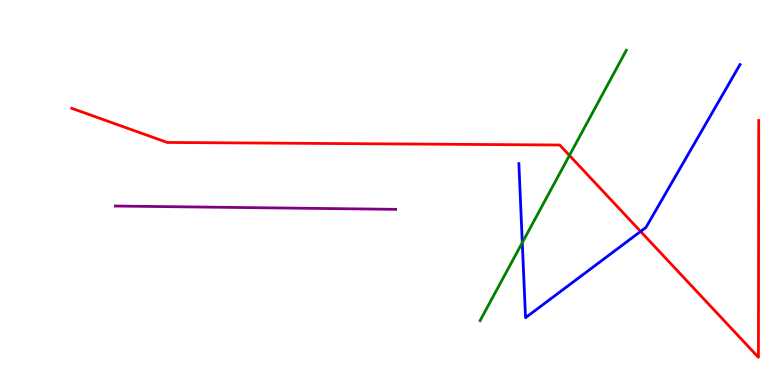[{'lines': ['blue', 'red'], 'intersections': [{'x': 8.27, 'y': 3.99}]}, {'lines': ['green', 'red'], 'intersections': [{'x': 7.35, 'y': 5.96}]}, {'lines': ['purple', 'red'], 'intersections': []}, {'lines': ['blue', 'green'], 'intersections': [{'x': 6.74, 'y': 3.7}]}, {'lines': ['blue', 'purple'], 'intersections': []}, {'lines': ['green', 'purple'], 'intersections': []}]